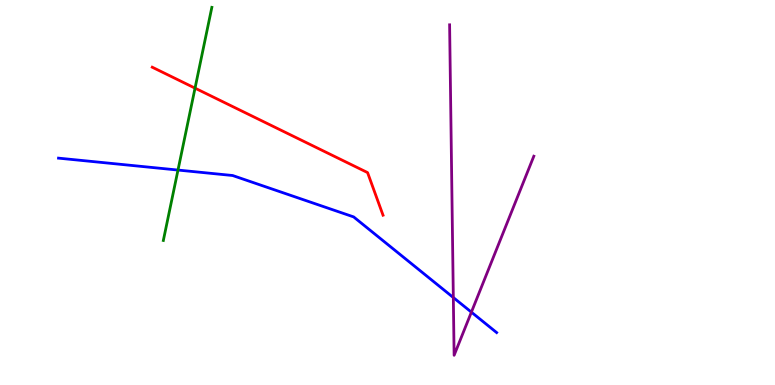[{'lines': ['blue', 'red'], 'intersections': []}, {'lines': ['green', 'red'], 'intersections': [{'x': 2.52, 'y': 7.71}]}, {'lines': ['purple', 'red'], 'intersections': []}, {'lines': ['blue', 'green'], 'intersections': [{'x': 2.3, 'y': 5.58}]}, {'lines': ['blue', 'purple'], 'intersections': [{'x': 5.85, 'y': 2.27}, {'x': 6.08, 'y': 1.89}]}, {'lines': ['green', 'purple'], 'intersections': []}]